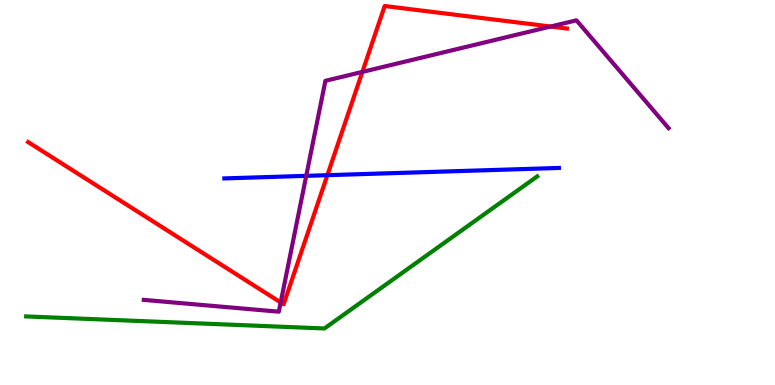[{'lines': ['blue', 'red'], 'intersections': [{'x': 4.22, 'y': 5.45}]}, {'lines': ['green', 'red'], 'intersections': []}, {'lines': ['purple', 'red'], 'intersections': [{'x': 3.62, 'y': 2.14}, {'x': 4.68, 'y': 8.13}, {'x': 7.11, 'y': 9.31}]}, {'lines': ['blue', 'green'], 'intersections': []}, {'lines': ['blue', 'purple'], 'intersections': [{'x': 3.95, 'y': 5.43}]}, {'lines': ['green', 'purple'], 'intersections': []}]